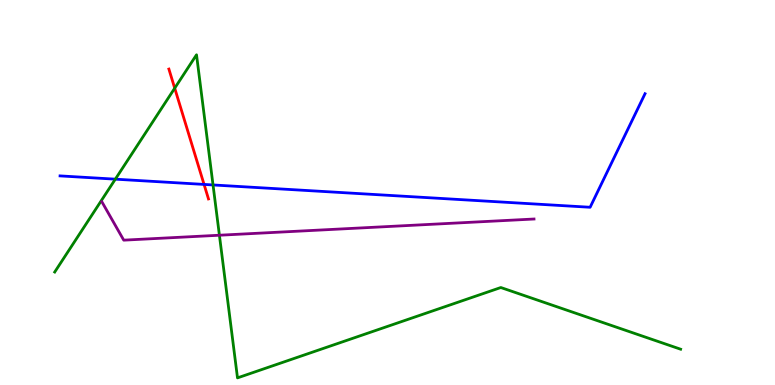[{'lines': ['blue', 'red'], 'intersections': [{'x': 2.63, 'y': 5.21}]}, {'lines': ['green', 'red'], 'intersections': [{'x': 2.25, 'y': 7.71}]}, {'lines': ['purple', 'red'], 'intersections': []}, {'lines': ['blue', 'green'], 'intersections': [{'x': 1.49, 'y': 5.35}, {'x': 2.75, 'y': 5.2}]}, {'lines': ['blue', 'purple'], 'intersections': []}, {'lines': ['green', 'purple'], 'intersections': [{'x': 2.83, 'y': 3.89}]}]